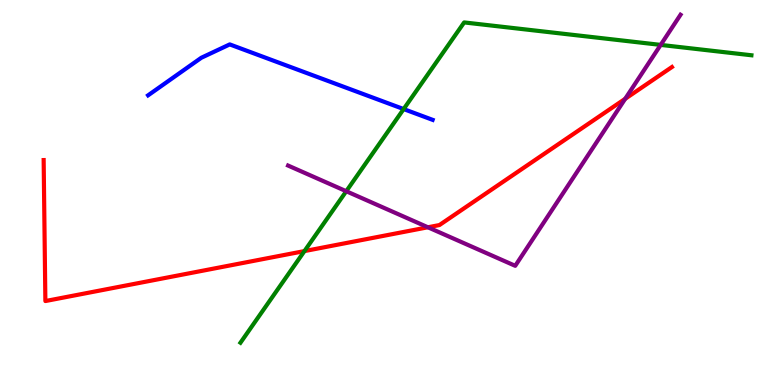[{'lines': ['blue', 'red'], 'intersections': []}, {'lines': ['green', 'red'], 'intersections': [{'x': 3.93, 'y': 3.48}]}, {'lines': ['purple', 'red'], 'intersections': [{'x': 5.52, 'y': 4.1}, {'x': 8.07, 'y': 7.43}]}, {'lines': ['blue', 'green'], 'intersections': [{'x': 5.21, 'y': 7.17}]}, {'lines': ['blue', 'purple'], 'intersections': []}, {'lines': ['green', 'purple'], 'intersections': [{'x': 4.47, 'y': 5.03}, {'x': 8.52, 'y': 8.83}]}]